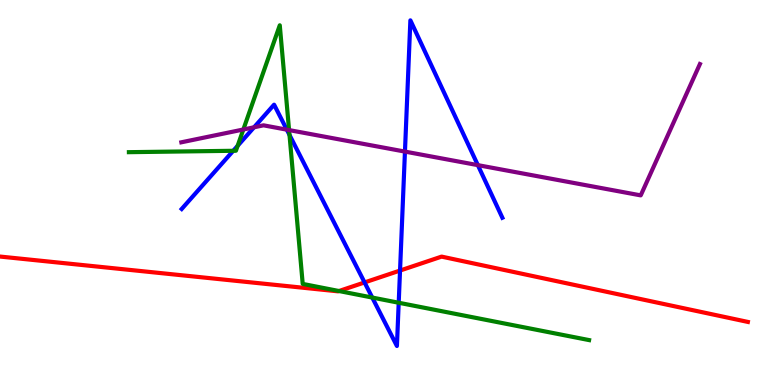[{'lines': ['blue', 'red'], 'intersections': [{'x': 4.7, 'y': 2.66}, {'x': 5.16, 'y': 2.97}]}, {'lines': ['green', 'red'], 'intersections': [{'x': 4.37, 'y': 2.44}]}, {'lines': ['purple', 'red'], 'intersections': []}, {'lines': ['blue', 'green'], 'intersections': [{'x': 3.01, 'y': 6.08}, {'x': 3.07, 'y': 6.21}, {'x': 3.74, 'y': 6.5}, {'x': 4.8, 'y': 2.27}, {'x': 5.14, 'y': 2.14}]}, {'lines': ['blue', 'purple'], 'intersections': [{'x': 3.28, 'y': 6.69}, {'x': 3.7, 'y': 6.63}, {'x': 5.23, 'y': 6.06}, {'x': 6.17, 'y': 5.71}]}, {'lines': ['green', 'purple'], 'intersections': [{'x': 3.14, 'y': 6.64}, {'x': 3.73, 'y': 6.62}]}]